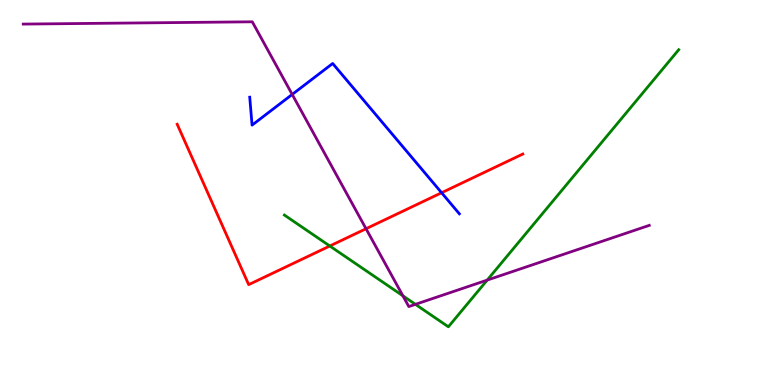[{'lines': ['blue', 'red'], 'intersections': [{'x': 5.7, 'y': 4.99}]}, {'lines': ['green', 'red'], 'intersections': [{'x': 4.26, 'y': 3.61}]}, {'lines': ['purple', 'red'], 'intersections': [{'x': 4.72, 'y': 4.06}]}, {'lines': ['blue', 'green'], 'intersections': []}, {'lines': ['blue', 'purple'], 'intersections': [{'x': 3.77, 'y': 7.55}]}, {'lines': ['green', 'purple'], 'intersections': [{'x': 5.2, 'y': 2.32}, {'x': 5.36, 'y': 2.1}, {'x': 6.29, 'y': 2.72}]}]